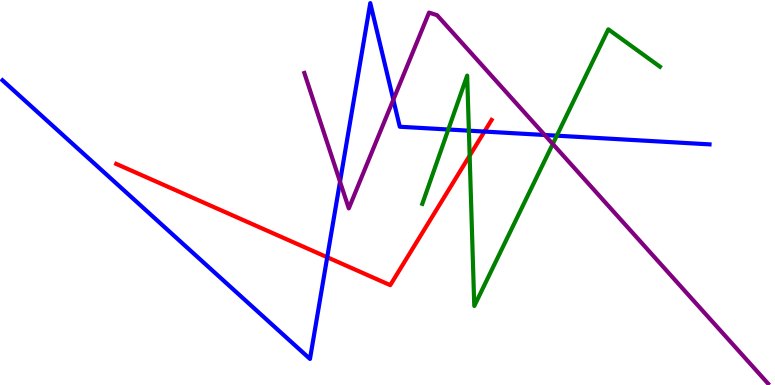[{'lines': ['blue', 'red'], 'intersections': [{'x': 4.22, 'y': 3.32}, {'x': 6.25, 'y': 6.58}]}, {'lines': ['green', 'red'], 'intersections': [{'x': 6.06, 'y': 5.96}]}, {'lines': ['purple', 'red'], 'intersections': []}, {'lines': ['blue', 'green'], 'intersections': [{'x': 5.78, 'y': 6.64}, {'x': 6.05, 'y': 6.61}, {'x': 7.18, 'y': 6.48}]}, {'lines': ['blue', 'purple'], 'intersections': [{'x': 4.39, 'y': 5.28}, {'x': 5.08, 'y': 7.41}, {'x': 7.03, 'y': 6.49}]}, {'lines': ['green', 'purple'], 'intersections': [{'x': 7.13, 'y': 6.26}]}]